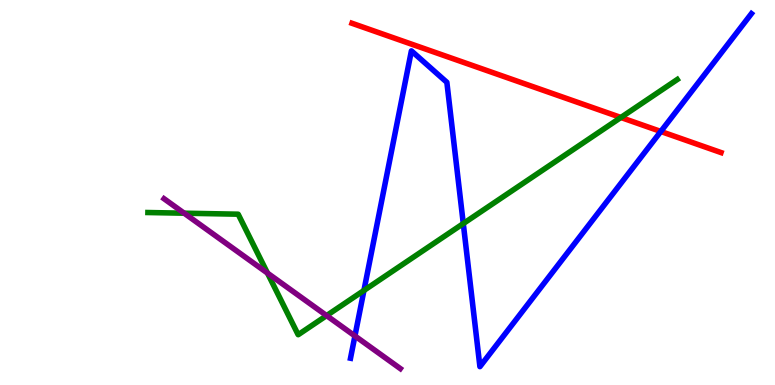[{'lines': ['blue', 'red'], 'intersections': [{'x': 8.53, 'y': 6.59}]}, {'lines': ['green', 'red'], 'intersections': [{'x': 8.01, 'y': 6.95}]}, {'lines': ['purple', 'red'], 'intersections': []}, {'lines': ['blue', 'green'], 'intersections': [{'x': 4.7, 'y': 2.46}, {'x': 5.98, 'y': 4.19}]}, {'lines': ['blue', 'purple'], 'intersections': [{'x': 4.58, 'y': 1.27}]}, {'lines': ['green', 'purple'], 'intersections': [{'x': 2.38, 'y': 4.46}, {'x': 3.45, 'y': 2.91}, {'x': 4.21, 'y': 1.8}]}]